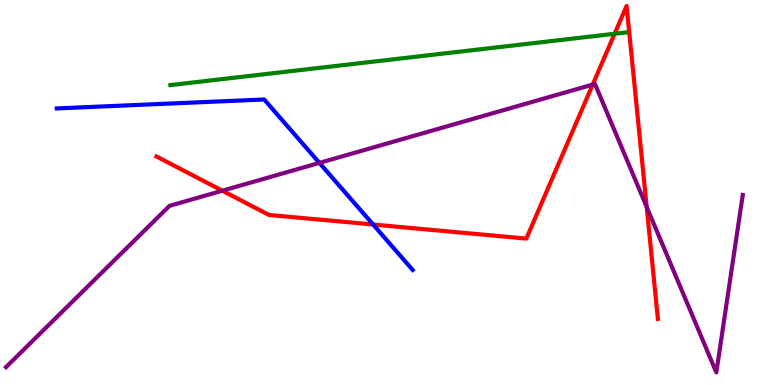[{'lines': ['blue', 'red'], 'intersections': [{'x': 4.81, 'y': 4.17}]}, {'lines': ['green', 'red'], 'intersections': [{'x': 7.93, 'y': 9.12}]}, {'lines': ['purple', 'red'], 'intersections': [{'x': 2.87, 'y': 5.05}, {'x': 7.65, 'y': 7.8}, {'x': 8.34, 'y': 4.63}]}, {'lines': ['blue', 'green'], 'intersections': []}, {'lines': ['blue', 'purple'], 'intersections': [{'x': 4.12, 'y': 5.77}]}, {'lines': ['green', 'purple'], 'intersections': []}]